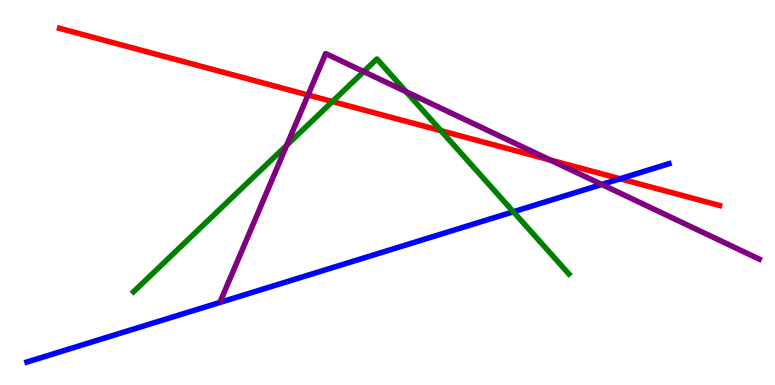[{'lines': ['blue', 'red'], 'intersections': [{'x': 8.0, 'y': 5.36}]}, {'lines': ['green', 'red'], 'intersections': [{'x': 4.29, 'y': 7.36}, {'x': 5.69, 'y': 6.61}]}, {'lines': ['purple', 'red'], 'intersections': [{'x': 3.97, 'y': 7.53}, {'x': 7.1, 'y': 5.84}]}, {'lines': ['blue', 'green'], 'intersections': [{'x': 6.62, 'y': 4.5}]}, {'lines': ['blue', 'purple'], 'intersections': [{'x': 7.76, 'y': 5.21}]}, {'lines': ['green', 'purple'], 'intersections': [{'x': 3.7, 'y': 6.23}, {'x': 4.69, 'y': 8.14}, {'x': 5.24, 'y': 7.62}]}]